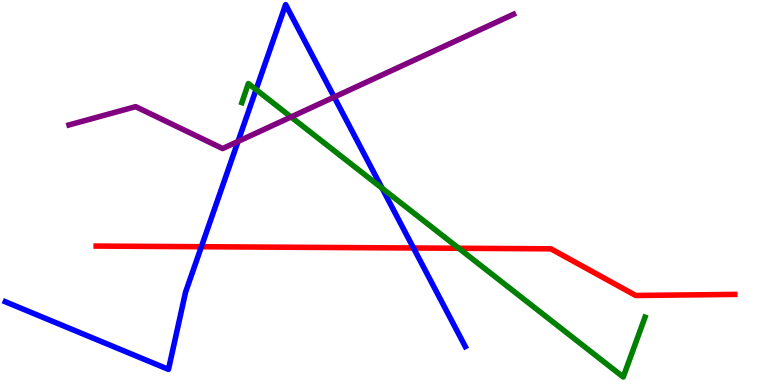[{'lines': ['blue', 'red'], 'intersections': [{'x': 2.6, 'y': 3.59}, {'x': 5.34, 'y': 3.56}]}, {'lines': ['green', 'red'], 'intersections': [{'x': 5.92, 'y': 3.55}]}, {'lines': ['purple', 'red'], 'intersections': []}, {'lines': ['blue', 'green'], 'intersections': [{'x': 3.3, 'y': 7.67}, {'x': 4.93, 'y': 5.11}]}, {'lines': ['blue', 'purple'], 'intersections': [{'x': 3.07, 'y': 6.33}, {'x': 4.31, 'y': 7.48}]}, {'lines': ['green', 'purple'], 'intersections': [{'x': 3.76, 'y': 6.96}]}]